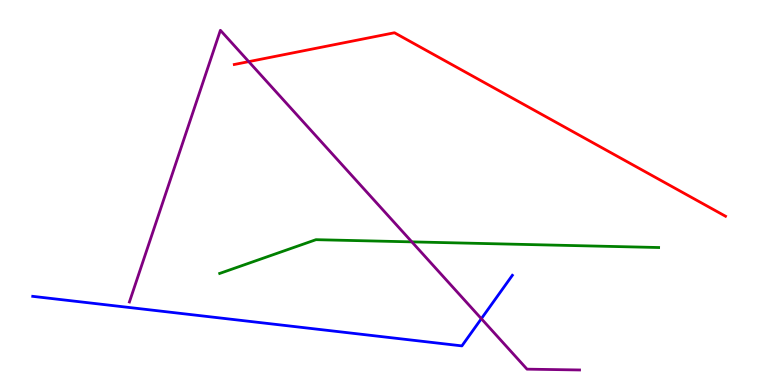[{'lines': ['blue', 'red'], 'intersections': []}, {'lines': ['green', 'red'], 'intersections': []}, {'lines': ['purple', 'red'], 'intersections': [{'x': 3.21, 'y': 8.4}]}, {'lines': ['blue', 'green'], 'intersections': []}, {'lines': ['blue', 'purple'], 'intersections': [{'x': 6.21, 'y': 1.72}]}, {'lines': ['green', 'purple'], 'intersections': [{'x': 5.31, 'y': 3.72}]}]